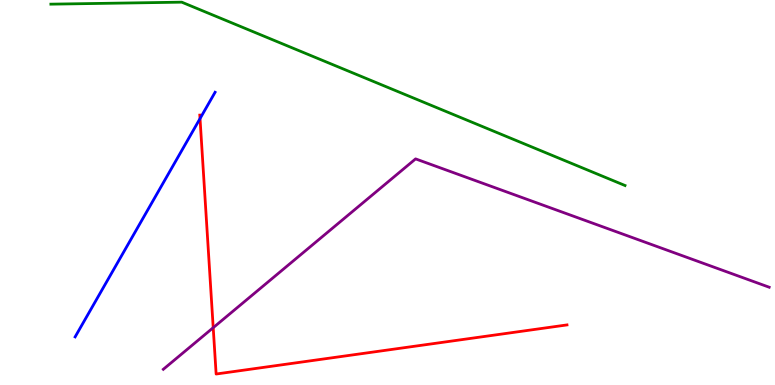[{'lines': ['blue', 'red'], 'intersections': [{'x': 2.58, 'y': 6.92}]}, {'lines': ['green', 'red'], 'intersections': []}, {'lines': ['purple', 'red'], 'intersections': [{'x': 2.75, 'y': 1.49}]}, {'lines': ['blue', 'green'], 'intersections': []}, {'lines': ['blue', 'purple'], 'intersections': []}, {'lines': ['green', 'purple'], 'intersections': []}]